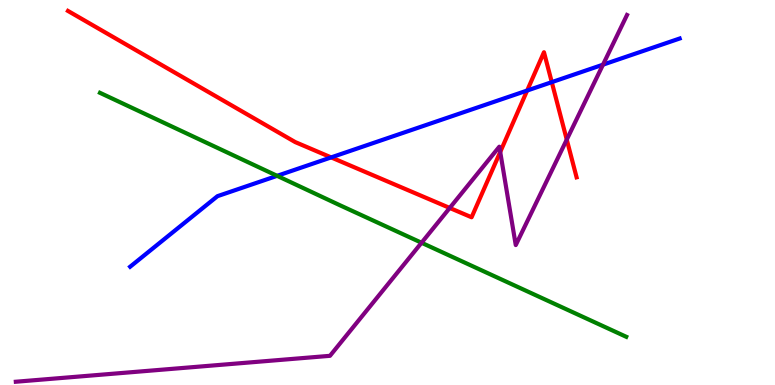[{'lines': ['blue', 'red'], 'intersections': [{'x': 4.27, 'y': 5.91}, {'x': 6.8, 'y': 7.65}, {'x': 7.12, 'y': 7.87}]}, {'lines': ['green', 'red'], 'intersections': []}, {'lines': ['purple', 'red'], 'intersections': [{'x': 5.8, 'y': 4.6}, {'x': 6.45, 'y': 6.05}, {'x': 7.31, 'y': 6.37}]}, {'lines': ['blue', 'green'], 'intersections': [{'x': 3.58, 'y': 5.43}]}, {'lines': ['blue', 'purple'], 'intersections': [{'x': 7.78, 'y': 8.32}]}, {'lines': ['green', 'purple'], 'intersections': [{'x': 5.44, 'y': 3.69}]}]